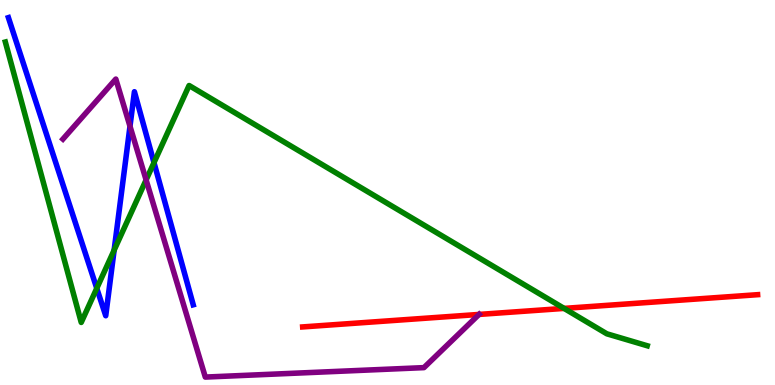[{'lines': ['blue', 'red'], 'intersections': []}, {'lines': ['green', 'red'], 'intersections': [{'x': 7.28, 'y': 1.99}]}, {'lines': ['purple', 'red'], 'intersections': [{'x': 6.18, 'y': 1.83}]}, {'lines': ['blue', 'green'], 'intersections': [{'x': 1.25, 'y': 2.51}, {'x': 1.47, 'y': 3.5}, {'x': 1.99, 'y': 5.78}]}, {'lines': ['blue', 'purple'], 'intersections': [{'x': 1.68, 'y': 6.72}]}, {'lines': ['green', 'purple'], 'intersections': [{'x': 1.89, 'y': 5.33}]}]